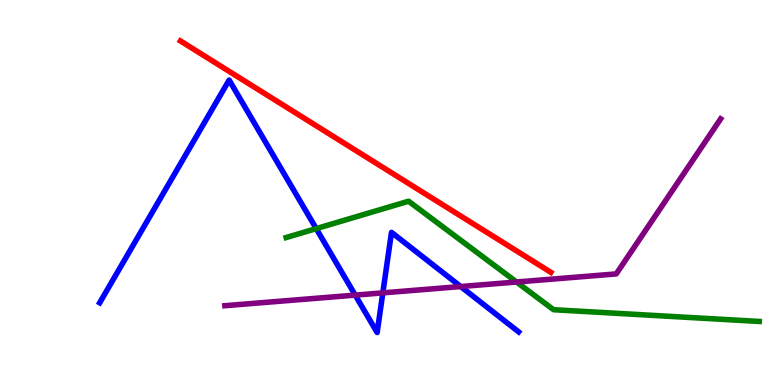[{'lines': ['blue', 'red'], 'intersections': []}, {'lines': ['green', 'red'], 'intersections': []}, {'lines': ['purple', 'red'], 'intersections': []}, {'lines': ['blue', 'green'], 'intersections': [{'x': 4.08, 'y': 4.06}]}, {'lines': ['blue', 'purple'], 'intersections': [{'x': 4.58, 'y': 2.33}, {'x': 4.94, 'y': 2.39}, {'x': 5.94, 'y': 2.56}]}, {'lines': ['green', 'purple'], 'intersections': [{'x': 6.66, 'y': 2.68}]}]